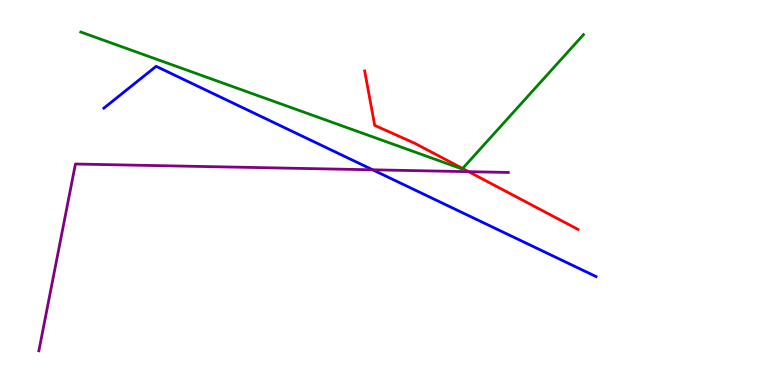[{'lines': ['blue', 'red'], 'intersections': []}, {'lines': ['green', 'red'], 'intersections': [{'x': 5.97, 'y': 5.62}]}, {'lines': ['purple', 'red'], 'intersections': [{'x': 6.05, 'y': 5.54}]}, {'lines': ['blue', 'green'], 'intersections': []}, {'lines': ['blue', 'purple'], 'intersections': [{'x': 4.81, 'y': 5.59}]}, {'lines': ['green', 'purple'], 'intersections': []}]